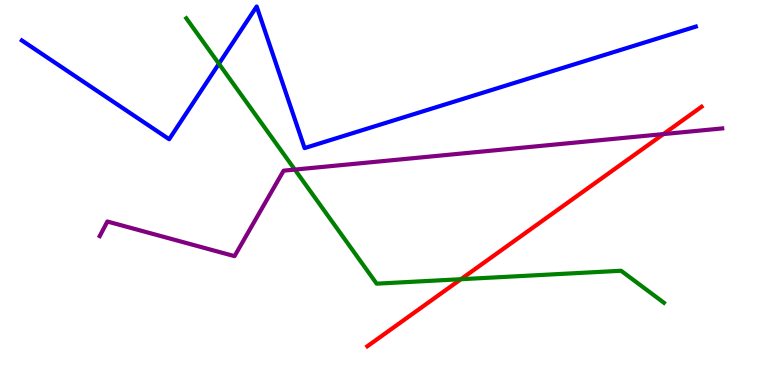[{'lines': ['blue', 'red'], 'intersections': []}, {'lines': ['green', 'red'], 'intersections': [{'x': 5.95, 'y': 2.75}]}, {'lines': ['purple', 'red'], 'intersections': [{'x': 8.56, 'y': 6.52}]}, {'lines': ['blue', 'green'], 'intersections': [{'x': 2.82, 'y': 8.34}]}, {'lines': ['blue', 'purple'], 'intersections': []}, {'lines': ['green', 'purple'], 'intersections': [{'x': 3.8, 'y': 5.6}]}]